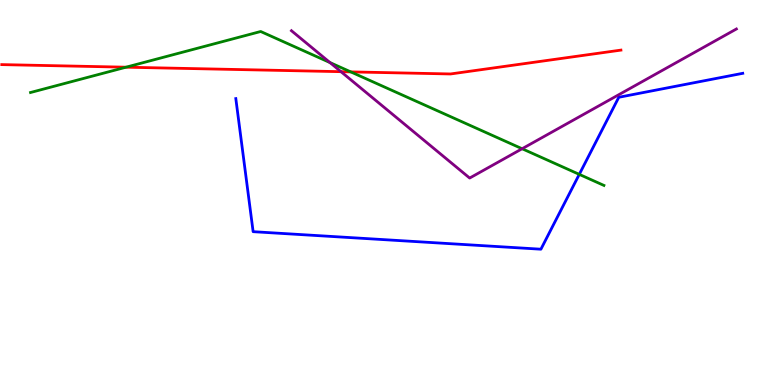[{'lines': ['blue', 'red'], 'intersections': []}, {'lines': ['green', 'red'], 'intersections': [{'x': 1.63, 'y': 8.25}, {'x': 4.53, 'y': 8.13}]}, {'lines': ['purple', 'red'], 'intersections': [{'x': 4.4, 'y': 8.14}]}, {'lines': ['blue', 'green'], 'intersections': [{'x': 7.47, 'y': 5.47}]}, {'lines': ['blue', 'purple'], 'intersections': []}, {'lines': ['green', 'purple'], 'intersections': [{'x': 4.26, 'y': 8.37}, {'x': 6.74, 'y': 6.14}]}]